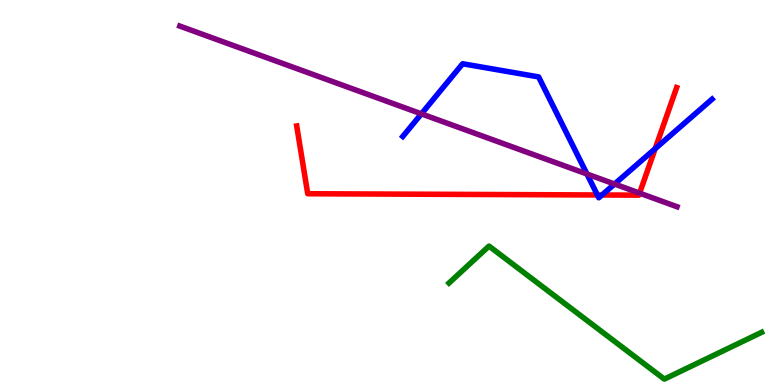[{'lines': ['blue', 'red'], 'intersections': [{'x': 7.71, 'y': 4.94}, {'x': 7.77, 'y': 4.94}, {'x': 8.45, 'y': 6.14}]}, {'lines': ['green', 'red'], 'intersections': []}, {'lines': ['purple', 'red'], 'intersections': [{'x': 8.25, 'y': 4.98}]}, {'lines': ['blue', 'green'], 'intersections': []}, {'lines': ['blue', 'purple'], 'intersections': [{'x': 5.44, 'y': 7.04}, {'x': 7.57, 'y': 5.48}, {'x': 7.93, 'y': 5.22}]}, {'lines': ['green', 'purple'], 'intersections': []}]